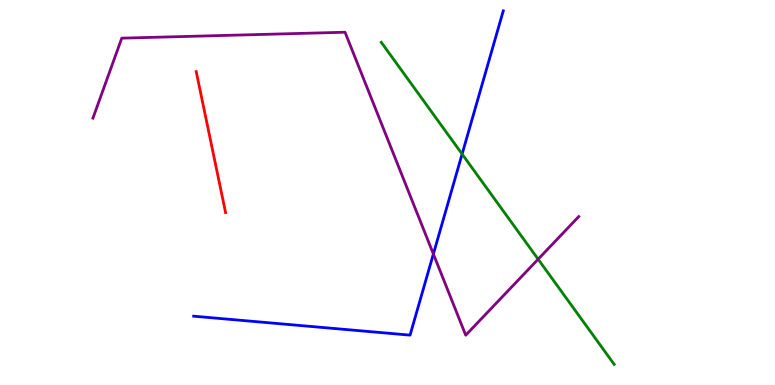[{'lines': ['blue', 'red'], 'intersections': []}, {'lines': ['green', 'red'], 'intersections': []}, {'lines': ['purple', 'red'], 'intersections': []}, {'lines': ['blue', 'green'], 'intersections': [{'x': 5.96, 'y': 6.0}]}, {'lines': ['blue', 'purple'], 'intersections': [{'x': 5.59, 'y': 3.4}]}, {'lines': ['green', 'purple'], 'intersections': [{'x': 6.94, 'y': 3.27}]}]